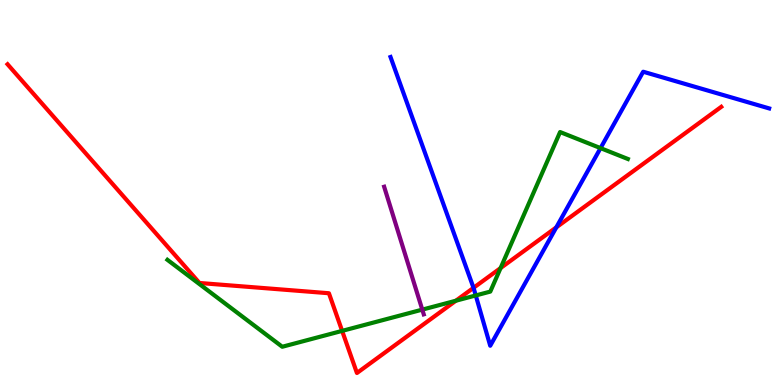[{'lines': ['blue', 'red'], 'intersections': [{'x': 6.11, 'y': 2.52}, {'x': 7.18, 'y': 4.1}]}, {'lines': ['green', 'red'], 'intersections': [{'x': 4.41, 'y': 1.41}, {'x': 5.88, 'y': 2.19}, {'x': 6.46, 'y': 3.04}]}, {'lines': ['purple', 'red'], 'intersections': []}, {'lines': ['blue', 'green'], 'intersections': [{'x': 6.14, 'y': 2.33}, {'x': 7.75, 'y': 6.15}]}, {'lines': ['blue', 'purple'], 'intersections': []}, {'lines': ['green', 'purple'], 'intersections': [{'x': 5.45, 'y': 1.96}]}]